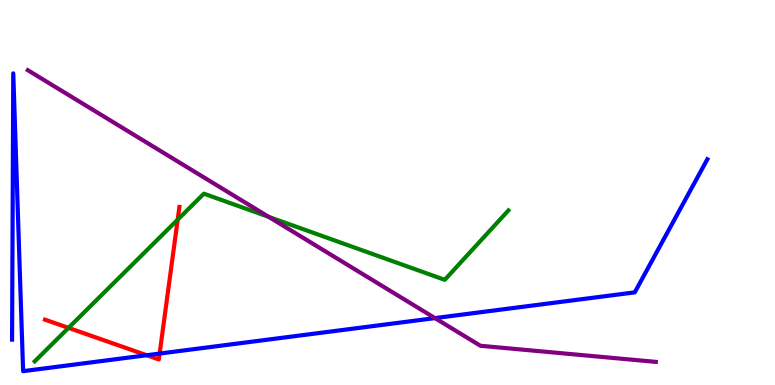[{'lines': ['blue', 'red'], 'intersections': [{'x': 1.89, 'y': 0.773}, {'x': 2.06, 'y': 0.816}]}, {'lines': ['green', 'red'], 'intersections': [{'x': 0.884, 'y': 1.48}, {'x': 2.29, 'y': 4.3}]}, {'lines': ['purple', 'red'], 'intersections': []}, {'lines': ['blue', 'green'], 'intersections': []}, {'lines': ['blue', 'purple'], 'intersections': [{'x': 5.61, 'y': 1.74}]}, {'lines': ['green', 'purple'], 'intersections': [{'x': 3.47, 'y': 4.37}]}]